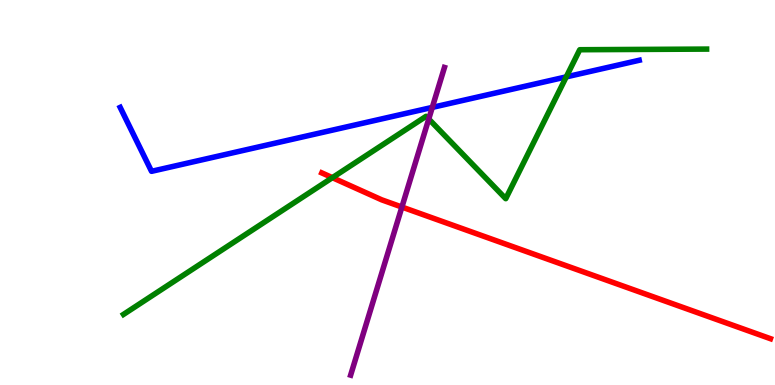[{'lines': ['blue', 'red'], 'intersections': []}, {'lines': ['green', 'red'], 'intersections': [{'x': 4.29, 'y': 5.39}]}, {'lines': ['purple', 'red'], 'intersections': [{'x': 5.19, 'y': 4.62}]}, {'lines': ['blue', 'green'], 'intersections': [{'x': 7.31, 'y': 8.0}]}, {'lines': ['blue', 'purple'], 'intersections': [{'x': 5.58, 'y': 7.21}]}, {'lines': ['green', 'purple'], 'intersections': [{'x': 5.53, 'y': 6.91}]}]